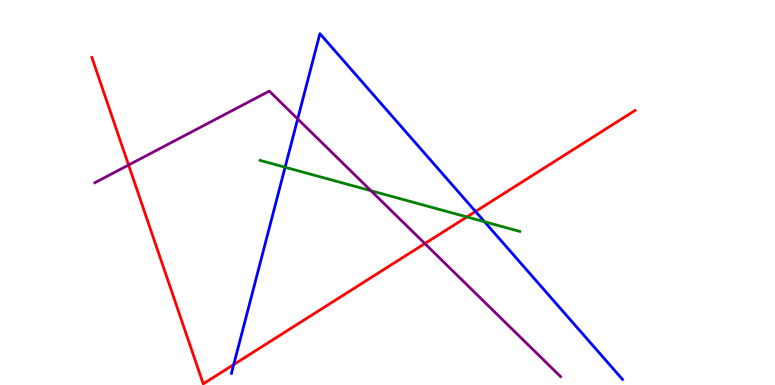[{'lines': ['blue', 'red'], 'intersections': [{'x': 3.02, 'y': 0.531}, {'x': 6.14, 'y': 4.51}]}, {'lines': ['green', 'red'], 'intersections': [{'x': 6.02, 'y': 4.37}]}, {'lines': ['purple', 'red'], 'intersections': [{'x': 1.66, 'y': 5.71}, {'x': 5.48, 'y': 3.67}]}, {'lines': ['blue', 'green'], 'intersections': [{'x': 3.68, 'y': 5.66}, {'x': 6.25, 'y': 4.24}]}, {'lines': ['blue', 'purple'], 'intersections': [{'x': 3.84, 'y': 6.91}]}, {'lines': ['green', 'purple'], 'intersections': [{'x': 4.79, 'y': 5.05}]}]